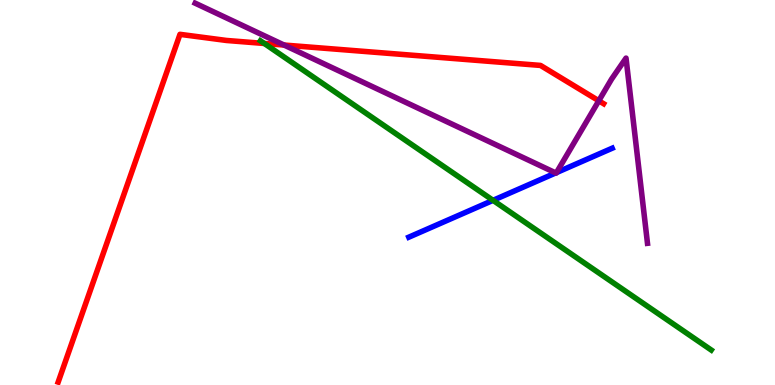[{'lines': ['blue', 'red'], 'intersections': []}, {'lines': ['green', 'red'], 'intersections': [{'x': 3.41, 'y': 8.87}]}, {'lines': ['purple', 'red'], 'intersections': [{'x': 3.67, 'y': 8.83}, {'x': 7.73, 'y': 7.38}]}, {'lines': ['blue', 'green'], 'intersections': [{'x': 6.36, 'y': 4.8}]}, {'lines': ['blue', 'purple'], 'intersections': [{'x': 7.17, 'y': 5.51}, {'x': 7.18, 'y': 5.52}]}, {'lines': ['green', 'purple'], 'intersections': []}]